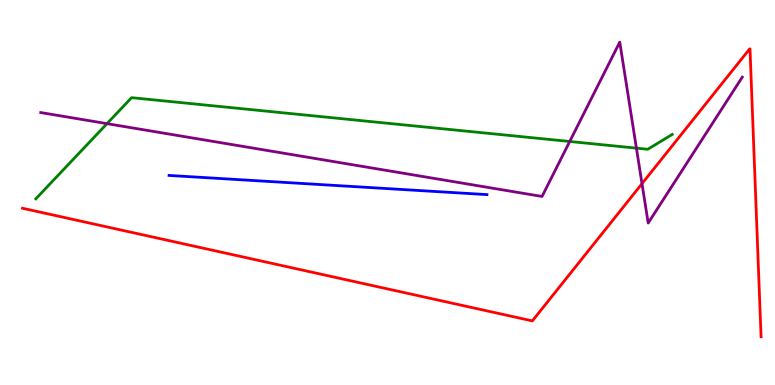[{'lines': ['blue', 'red'], 'intersections': []}, {'lines': ['green', 'red'], 'intersections': []}, {'lines': ['purple', 'red'], 'intersections': [{'x': 8.28, 'y': 5.23}]}, {'lines': ['blue', 'green'], 'intersections': []}, {'lines': ['blue', 'purple'], 'intersections': []}, {'lines': ['green', 'purple'], 'intersections': [{'x': 1.38, 'y': 6.79}, {'x': 7.35, 'y': 6.33}, {'x': 8.21, 'y': 6.15}]}]